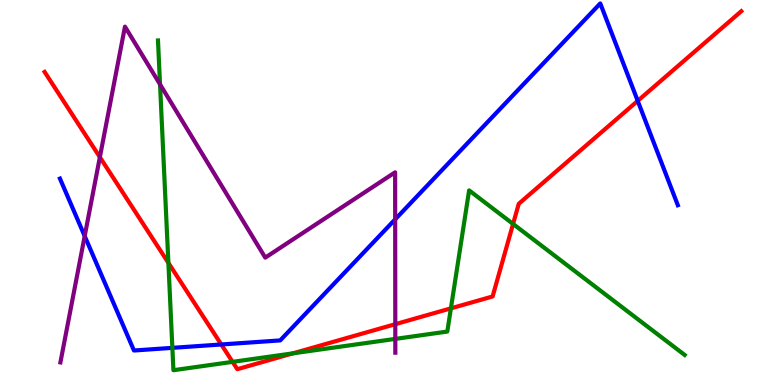[{'lines': ['blue', 'red'], 'intersections': [{'x': 2.86, 'y': 1.05}, {'x': 8.23, 'y': 7.38}]}, {'lines': ['green', 'red'], 'intersections': [{'x': 2.17, 'y': 3.17}, {'x': 3.0, 'y': 0.601}, {'x': 3.78, 'y': 0.822}, {'x': 5.82, 'y': 1.99}, {'x': 6.62, 'y': 4.18}]}, {'lines': ['purple', 'red'], 'intersections': [{'x': 1.29, 'y': 5.92}, {'x': 5.1, 'y': 1.58}]}, {'lines': ['blue', 'green'], 'intersections': [{'x': 2.22, 'y': 0.965}]}, {'lines': ['blue', 'purple'], 'intersections': [{'x': 1.09, 'y': 3.87}, {'x': 5.1, 'y': 4.3}]}, {'lines': ['green', 'purple'], 'intersections': [{'x': 2.07, 'y': 7.81}, {'x': 5.1, 'y': 1.2}]}]